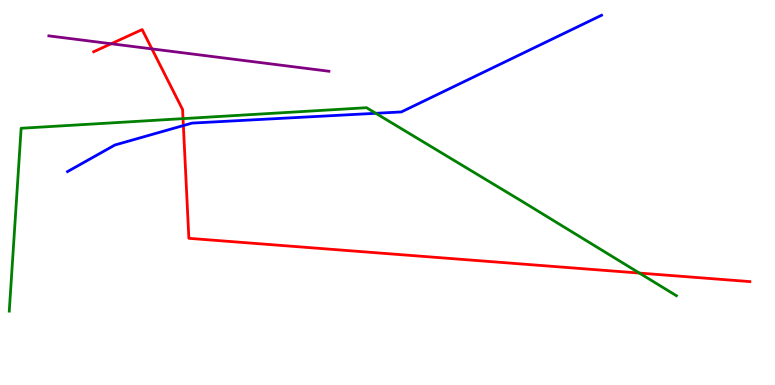[{'lines': ['blue', 'red'], 'intersections': [{'x': 2.37, 'y': 6.74}]}, {'lines': ['green', 'red'], 'intersections': [{'x': 2.36, 'y': 6.92}, {'x': 8.25, 'y': 2.91}]}, {'lines': ['purple', 'red'], 'intersections': [{'x': 1.43, 'y': 8.86}, {'x': 1.96, 'y': 8.73}]}, {'lines': ['blue', 'green'], 'intersections': [{'x': 4.85, 'y': 7.06}]}, {'lines': ['blue', 'purple'], 'intersections': []}, {'lines': ['green', 'purple'], 'intersections': []}]